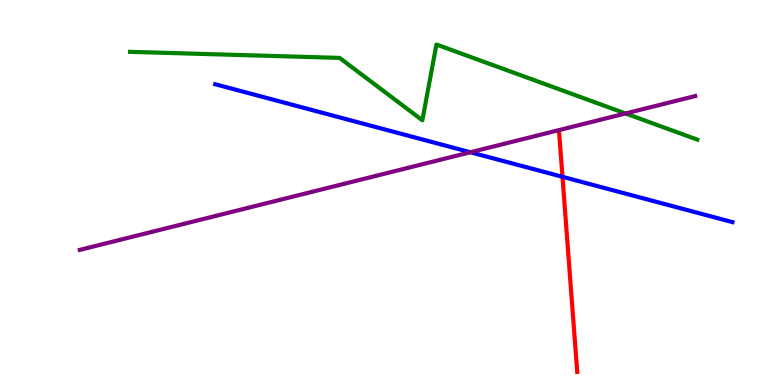[{'lines': ['blue', 'red'], 'intersections': [{'x': 7.26, 'y': 5.41}]}, {'lines': ['green', 'red'], 'intersections': []}, {'lines': ['purple', 'red'], 'intersections': []}, {'lines': ['blue', 'green'], 'intersections': []}, {'lines': ['blue', 'purple'], 'intersections': [{'x': 6.07, 'y': 6.05}]}, {'lines': ['green', 'purple'], 'intersections': [{'x': 8.07, 'y': 7.05}]}]